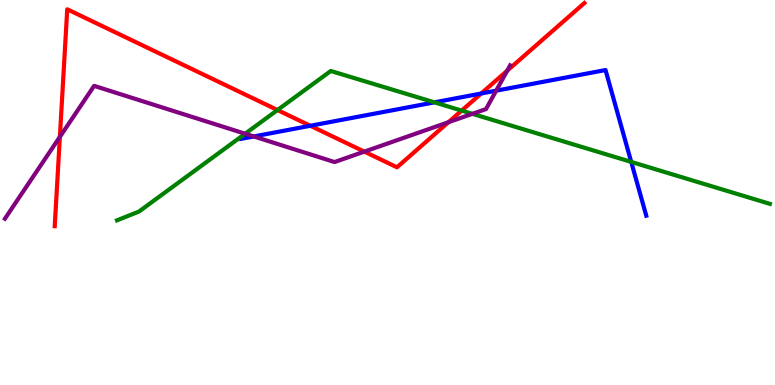[{'lines': ['blue', 'red'], 'intersections': [{'x': 4.0, 'y': 6.73}, {'x': 6.21, 'y': 7.57}]}, {'lines': ['green', 'red'], 'intersections': [{'x': 3.58, 'y': 7.14}, {'x': 5.96, 'y': 7.13}]}, {'lines': ['purple', 'red'], 'intersections': [{'x': 0.773, 'y': 6.45}, {'x': 4.7, 'y': 6.06}, {'x': 5.79, 'y': 6.83}, {'x': 6.54, 'y': 8.16}]}, {'lines': ['blue', 'green'], 'intersections': [{'x': 5.61, 'y': 7.34}, {'x': 8.14, 'y': 5.79}]}, {'lines': ['blue', 'purple'], 'intersections': [{'x': 3.27, 'y': 6.46}, {'x': 6.4, 'y': 7.64}]}, {'lines': ['green', 'purple'], 'intersections': [{'x': 3.16, 'y': 6.53}, {'x': 6.1, 'y': 7.04}]}]